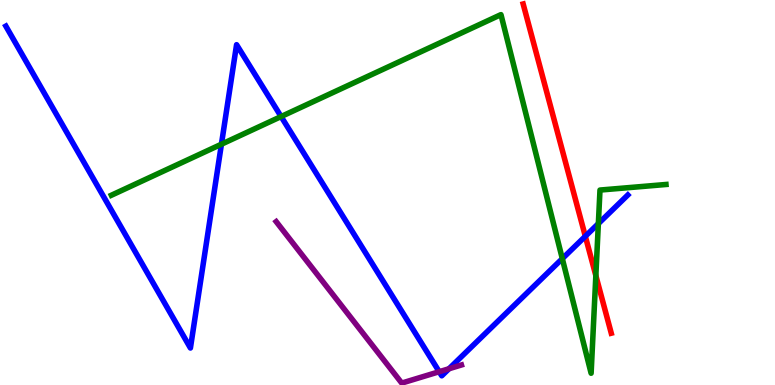[{'lines': ['blue', 'red'], 'intersections': [{'x': 7.55, 'y': 3.86}]}, {'lines': ['green', 'red'], 'intersections': [{'x': 7.69, 'y': 2.84}]}, {'lines': ['purple', 'red'], 'intersections': []}, {'lines': ['blue', 'green'], 'intersections': [{'x': 2.86, 'y': 6.25}, {'x': 3.63, 'y': 6.97}, {'x': 7.26, 'y': 3.28}, {'x': 7.72, 'y': 4.19}]}, {'lines': ['blue', 'purple'], 'intersections': [{'x': 5.67, 'y': 0.345}, {'x': 5.79, 'y': 0.422}]}, {'lines': ['green', 'purple'], 'intersections': []}]